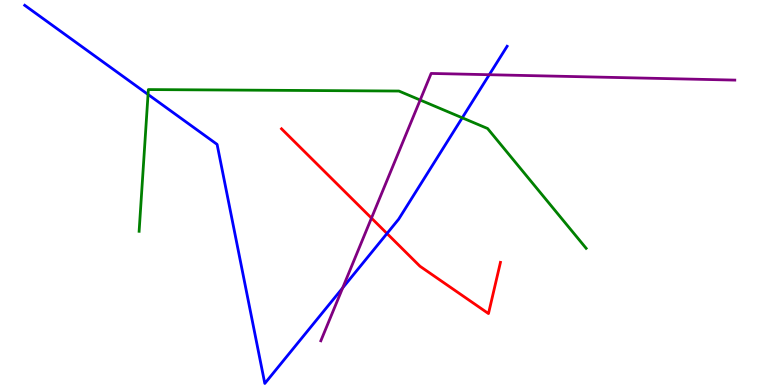[{'lines': ['blue', 'red'], 'intersections': [{'x': 4.99, 'y': 3.93}]}, {'lines': ['green', 'red'], 'intersections': []}, {'lines': ['purple', 'red'], 'intersections': [{'x': 4.79, 'y': 4.34}]}, {'lines': ['blue', 'green'], 'intersections': [{'x': 1.91, 'y': 7.55}, {'x': 5.96, 'y': 6.94}]}, {'lines': ['blue', 'purple'], 'intersections': [{'x': 4.42, 'y': 2.52}, {'x': 6.31, 'y': 8.06}]}, {'lines': ['green', 'purple'], 'intersections': [{'x': 5.42, 'y': 7.4}]}]